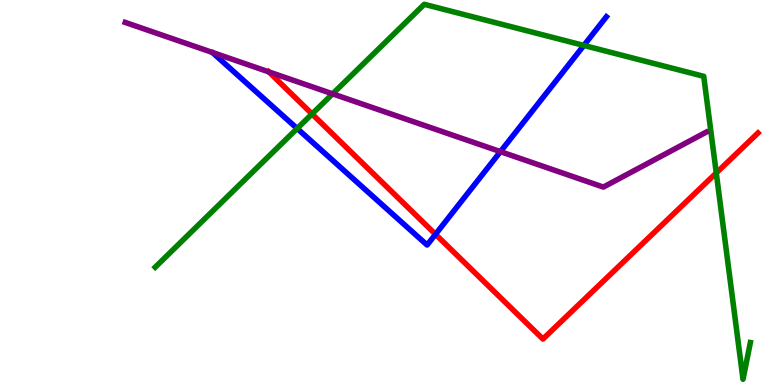[{'lines': ['blue', 'red'], 'intersections': [{'x': 5.62, 'y': 3.91}]}, {'lines': ['green', 'red'], 'intersections': [{'x': 4.03, 'y': 7.04}, {'x': 9.24, 'y': 5.51}]}, {'lines': ['purple', 'red'], 'intersections': [{'x': 3.47, 'y': 8.13}]}, {'lines': ['blue', 'green'], 'intersections': [{'x': 3.83, 'y': 6.66}, {'x': 7.53, 'y': 8.82}]}, {'lines': ['blue', 'purple'], 'intersections': [{'x': 6.46, 'y': 6.06}]}, {'lines': ['green', 'purple'], 'intersections': [{'x': 4.29, 'y': 7.56}]}]